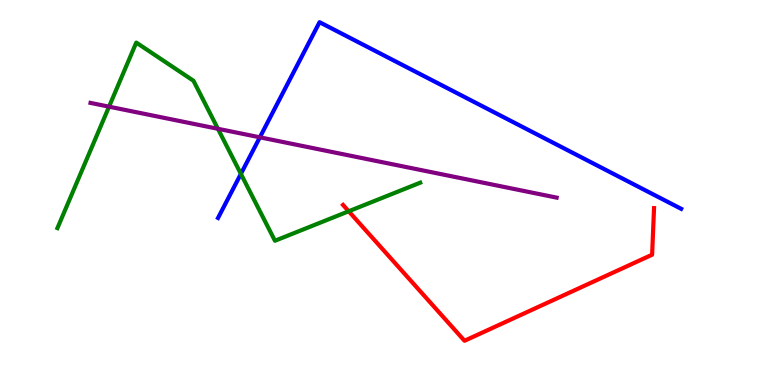[{'lines': ['blue', 'red'], 'intersections': []}, {'lines': ['green', 'red'], 'intersections': [{'x': 4.5, 'y': 4.51}]}, {'lines': ['purple', 'red'], 'intersections': []}, {'lines': ['blue', 'green'], 'intersections': [{'x': 3.11, 'y': 5.48}]}, {'lines': ['blue', 'purple'], 'intersections': [{'x': 3.35, 'y': 6.43}]}, {'lines': ['green', 'purple'], 'intersections': [{'x': 1.41, 'y': 7.23}, {'x': 2.81, 'y': 6.65}]}]